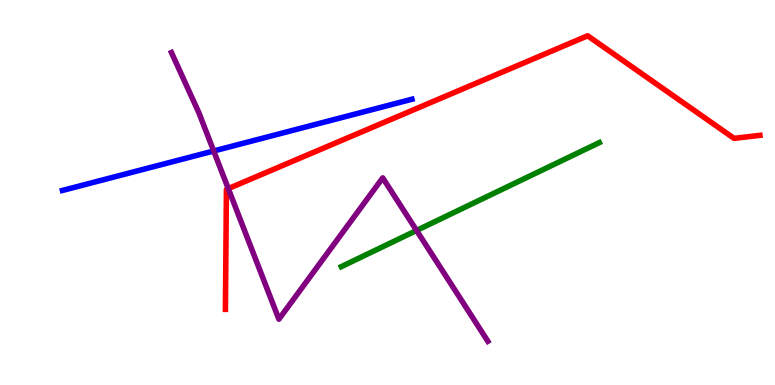[{'lines': ['blue', 'red'], 'intersections': []}, {'lines': ['green', 'red'], 'intersections': []}, {'lines': ['purple', 'red'], 'intersections': [{'x': 2.95, 'y': 5.1}]}, {'lines': ['blue', 'green'], 'intersections': []}, {'lines': ['blue', 'purple'], 'intersections': [{'x': 2.76, 'y': 6.08}]}, {'lines': ['green', 'purple'], 'intersections': [{'x': 5.38, 'y': 4.01}]}]